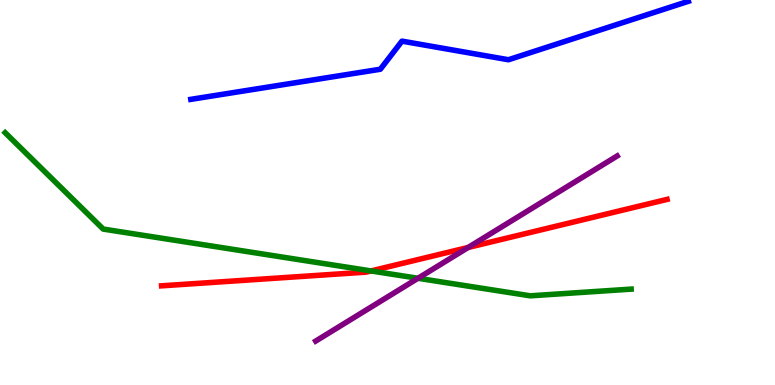[{'lines': ['blue', 'red'], 'intersections': []}, {'lines': ['green', 'red'], 'intersections': [{'x': 4.79, 'y': 2.96}]}, {'lines': ['purple', 'red'], 'intersections': [{'x': 6.04, 'y': 3.57}]}, {'lines': ['blue', 'green'], 'intersections': []}, {'lines': ['blue', 'purple'], 'intersections': []}, {'lines': ['green', 'purple'], 'intersections': [{'x': 5.39, 'y': 2.77}]}]